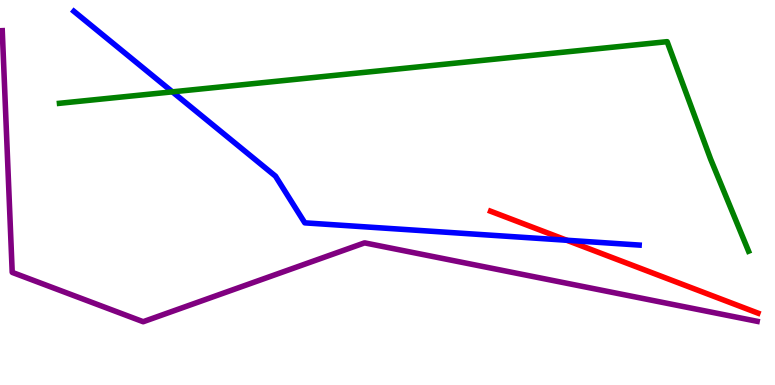[{'lines': ['blue', 'red'], 'intersections': [{'x': 7.31, 'y': 3.76}]}, {'lines': ['green', 'red'], 'intersections': []}, {'lines': ['purple', 'red'], 'intersections': []}, {'lines': ['blue', 'green'], 'intersections': [{'x': 2.22, 'y': 7.61}]}, {'lines': ['blue', 'purple'], 'intersections': []}, {'lines': ['green', 'purple'], 'intersections': []}]